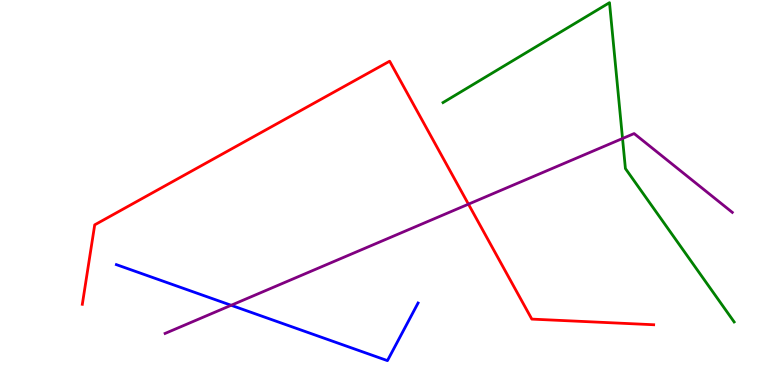[{'lines': ['blue', 'red'], 'intersections': []}, {'lines': ['green', 'red'], 'intersections': []}, {'lines': ['purple', 'red'], 'intersections': [{'x': 6.04, 'y': 4.7}]}, {'lines': ['blue', 'green'], 'intersections': []}, {'lines': ['blue', 'purple'], 'intersections': [{'x': 2.98, 'y': 2.07}]}, {'lines': ['green', 'purple'], 'intersections': [{'x': 8.03, 'y': 6.4}]}]